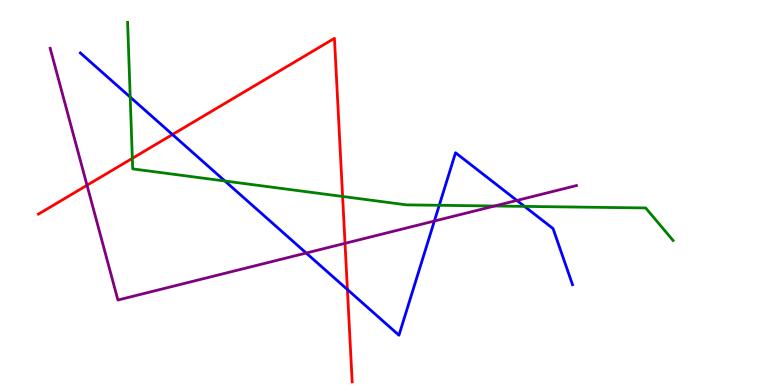[{'lines': ['blue', 'red'], 'intersections': [{'x': 2.23, 'y': 6.51}, {'x': 4.48, 'y': 2.48}]}, {'lines': ['green', 'red'], 'intersections': [{'x': 1.71, 'y': 5.89}, {'x': 4.42, 'y': 4.9}]}, {'lines': ['purple', 'red'], 'intersections': [{'x': 1.12, 'y': 5.19}, {'x': 4.45, 'y': 3.68}]}, {'lines': ['blue', 'green'], 'intersections': [{'x': 1.68, 'y': 7.48}, {'x': 2.9, 'y': 5.3}, {'x': 5.67, 'y': 4.67}, {'x': 6.77, 'y': 4.64}]}, {'lines': ['blue', 'purple'], 'intersections': [{'x': 3.95, 'y': 3.43}, {'x': 5.6, 'y': 4.26}, {'x': 6.67, 'y': 4.79}]}, {'lines': ['green', 'purple'], 'intersections': [{'x': 6.38, 'y': 4.65}]}]